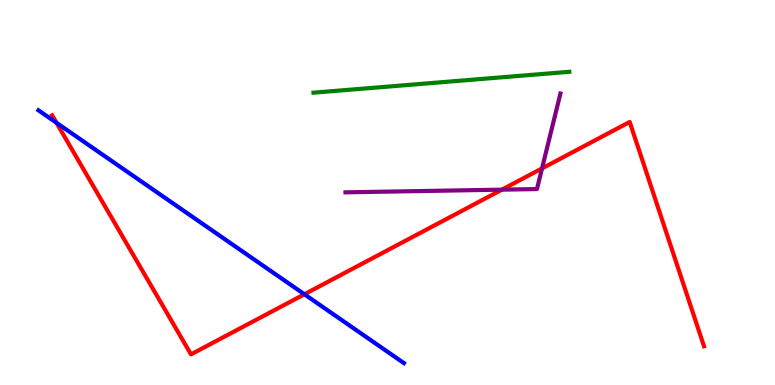[{'lines': ['blue', 'red'], 'intersections': [{'x': 0.729, 'y': 6.81}, {'x': 3.93, 'y': 2.36}]}, {'lines': ['green', 'red'], 'intersections': []}, {'lines': ['purple', 'red'], 'intersections': [{'x': 6.48, 'y': 5.07}, {'x': 6.99, 'y': 5.63}]}, {'lines': ['blue', 'green'], 'intersections': []}, {'lines': ['blue', 'purple'], 'intersections': []}, {'lines': ['green', 'purple'], 'intersections': []}]